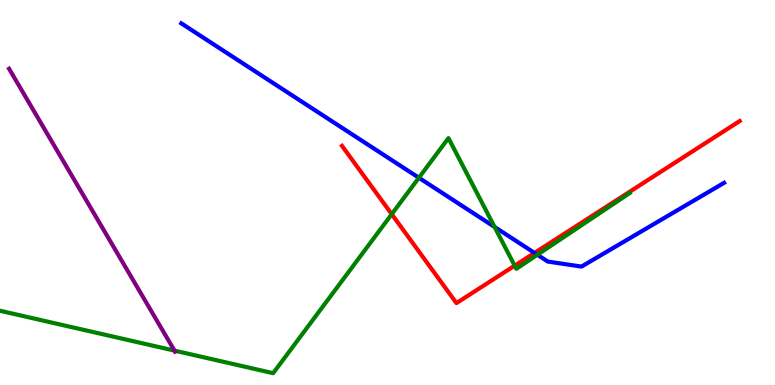[{'lines': ['blue', 'red'], 'intersections': [{'x': 6.9, 'y': 3.43}]}, {'lines': ['green', 'red'], 'intersections': [{'x': 5.05, 'y': 4.44}, {'x': 6.64, 'y': 3.1}]}, {'lines': ['purple', 'red'], 'intersections': []}, {'lines': ['blue', 'green'], 'intersections': [{'x': 5.4, 'y': 5.38}, {'x': 6.38, 'y': 4.1}, {'x': 6.93, 'y': 3.38}]}, {'lines': ['blue', 'purple'], 'intersections': []}, {'lines': ['green', 'purple'], 'intersections': [{'x': 2.25, 'y': 0.893}]}]